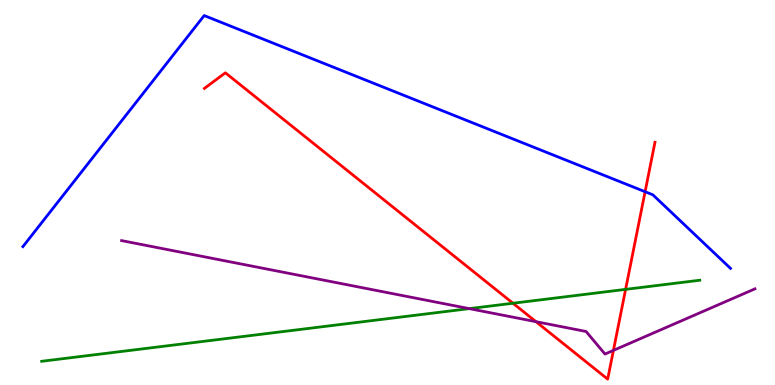[{'lines': ['blue', 'red'], 'intersections': [{'x': 8.32, 'y': 5.02}]}, {'lines': ['green', 'red'], 'intersections': [{'x': 6.62, 'y': 2.12}, {'x': 8.07, 'y': 2.48}]}, {'lines': ['purple', 'red'], 'intersections': [{'x': 6.92, 'y': 1.64}, {'x': 7.92, 'y': 0.899}]}, {'lines': ['blue', 'green'], 'intersections': []}, {'lines': ['blue', 'purple'], 'intersections': []}, {'lines': ['green', 'purple'], 'intersections': [{'x': 6.05, 'y': 1.98}]}]